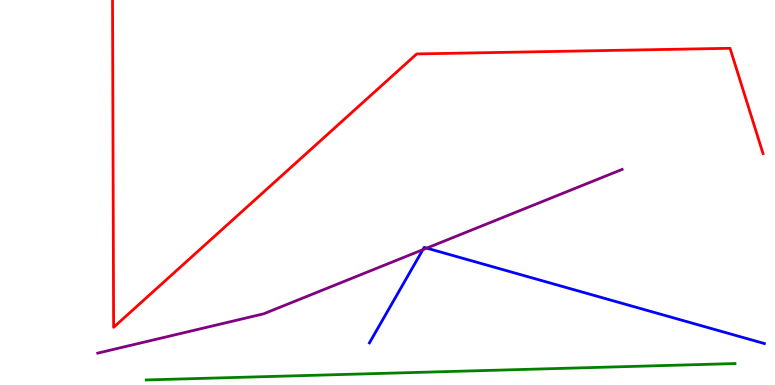[{'lines': ['blue', 'red'], 'intersections': []}, {'lines': ['green', 'red'], 'intersections': []}, {'lines': ['purple', 'red'], 'intersections': []}, {'lines': ['blue', 'green'], 'intersections': []}, {'lines': ['blue', 'purple'], 'intersections': [{'x': 5.46, 'y': 3.51}, {'x': 5.51, 'y': 3.56}]}, {'lines': ['green', 'purple'], 'intersections': []}]